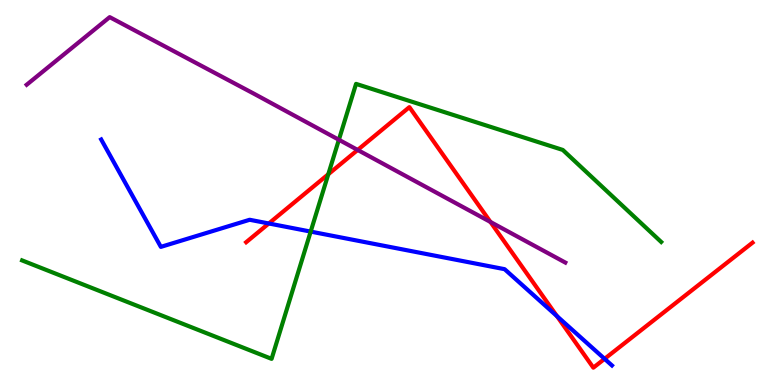[{'lines': ['blue', 'red'], 'intersections': [{'x': 3.47, 'y': 4.2}, {'x': 7.19, 'y': 1.79}, {'x': 7.8, 'y': 0.68}]}, {'lines': ['green', 'red'], 'intersections': [{'x': 4.24, 'y': 5.47}]}, {'lines': ['purple', 'red'], 'intersections': [{'x': 4.61, 'y': 6.11}, {'x': 6.33, 'y': 4.23}]}, {'lines': ['blue', 'green'], 'intersections': [{'x': 4.01, 'y': 3.98}]}, {'lines': ['blue', 'purple'], 'intersections': []}, {'lines': ['green', 'purple'], 'intersections': [{'x': 4.37, 'y': 6.37}]}]